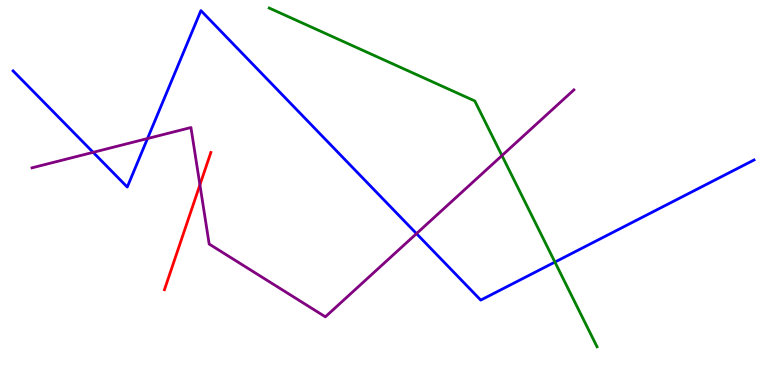[{'lines': ['blue', 'red'], 'intersections': []}, {'lines': ['green', 'red'], 'intersections': []}, {'lines': ['purple', 'red'], 'intersections': [{'x': 2.58, 'y': 5.2}]}, {'lines': ['blue', 'green'], 'intersections': [{'x': 7.16, 'y': 3.19}]}, {'lines': ['blue', 'purple'], 'intersections': [{'x': 1.2, 'y': 6.04}, {'x': 1.9, 'y': 6.4}, {'x': 5.37, 'y': 3.93}]}, {'lines': ['green', 'purple'], 'intersections': [{'x': 6.48, 'y': 5.96}]}]